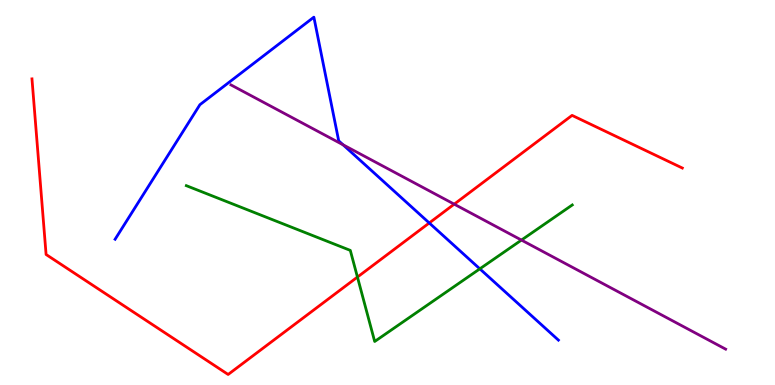[{'lines': ['blue', 'red'], 'intersections': [{'x': 5.54, 'y': 4.21}]}, {'lines': ['green', 'red'], 'intersections': [{'x': 4.61, 'y': 2.8}]}, {'lines': ['purple', 'red'], 'intersections': [{'x': 5.86, 'y': 4.7}]}, {'lines': ['blue', 'green'], 'intersections': [{'x': 6.19, 'y': 3.02}]}, {'lines': ['blue', 'purple'], 'intersections': [{'x': 4.43, 'y': 6.24}]}, {'lines': ['green', 'purple'], 'intersections': [{'x': 6.73, 'y': 3.76}]}]